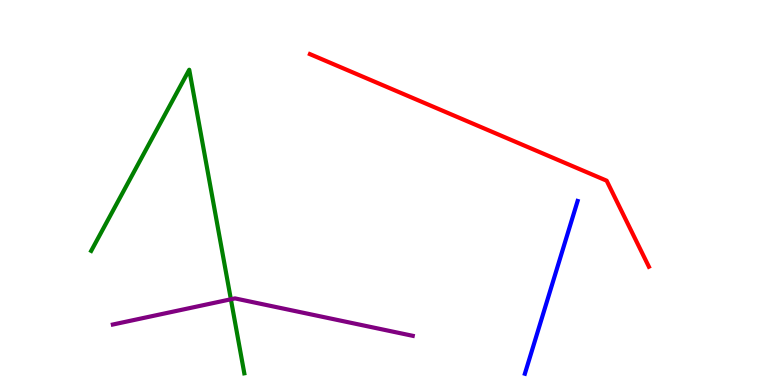[{'lines': ['blue', 'red'], 'intersections': []}, {'lines': ['green', 'red'], 'intersections': []}, {'lines': ['purple', 'red'], 'intersections': []}, {'lines': ['blue', 'green'], 'intersections': []}, {'lines': ['blue', 'purple'], 'intersections': []}, {'lines': ['green', 'purple'], 'intersections': [{'x': 2.98, 'y': 2.23}]}]